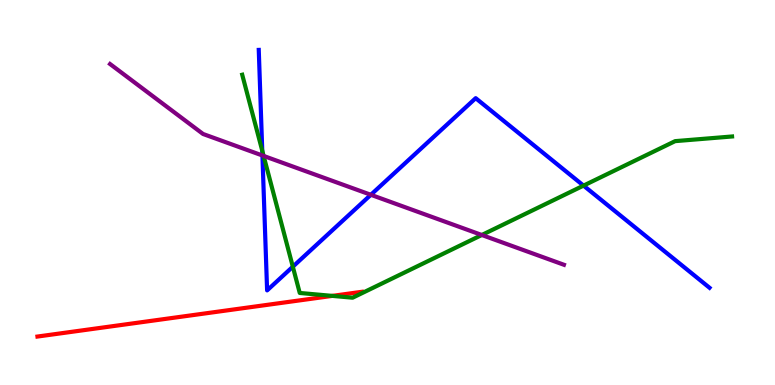[{'lines': ['blue', 'red'], 'intersections': []}, {'lines': ['green', 'red'], 'intersections': [{'x': 4.29, 'y': 2.31}]}, {'lines': ['purple', 'red'], 'intersections': []}, {'lines': ['blue', 'green'], 'intersections': [{'x': 3.38, 'y': 6.08}, {'x': 3.78, 'y': 3.07}, {'x': 7.53, 'y': 5.18}]}, {'lines': ['blue', 'purple'], 'intersections': [{'x': 3.39, 'y': 5.96}, {'x': 4.79, 'y': 4.94}]}, {'lines': ['green', 'purple'], 'intersections': [{'x': 3.4, 'y': 5.95}, {'x': 6.22, 'y': 3.9}]}]